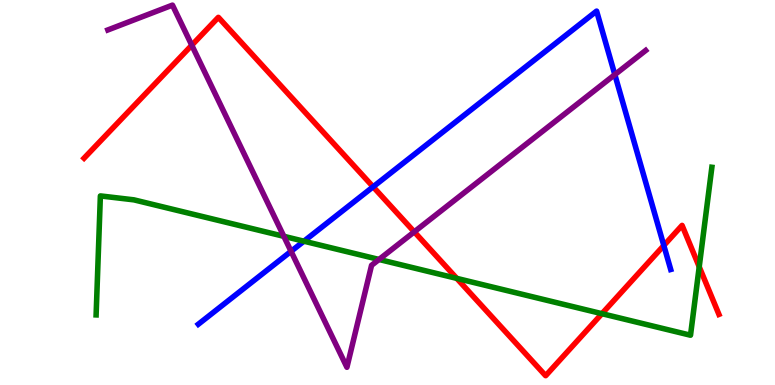[{'lines': ['blue', 'red'], 'intersections': [{'x': 4.81, 'y': 5.15}, {'x': 8.57, 'y': 3.62}]}, {'lines': ['green', 'red'], 'intersections': [{'x': 5.89, 'y': 2.77}, {'x': 7.77, 'y': 1.85}, {'x': 9.02, 'y': 3.07}]}, {'lines': ['purple', 'red'], 'intersections': [{'x': 2.47, 'y': 8.83}, {'x': 5.35, 'y': 3.98}]}, {'lines': ['blue', 'green'], 'intersections': [{'x': 3.92, 'y': 3.74}]}, {'lines': ['blue', 'purple'], 'intersections': [{'x': 3.76, 'y': 3.47}, {'x': 7.93, 'y': 8.06}]}, {'lines': ['green', 'purple'], 'intersections': [{'x': 3.66, 'y': 3.86}, {'x': 4.89, 'y': 3.26}]}]